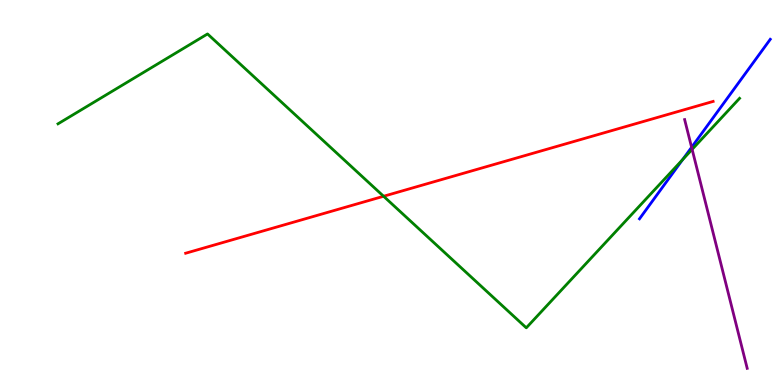[{'lines': ['blue', 'red'], 'intersections': []}, {'lines': ['green', 'red'], 'intersections': [{'x': 4.95, 'y': 4.9}]}, {'lines': ['purple', 'red'], 'intersections': []}, {'lines': ['blue', 'green'], 'intersections': [{'x': 8.81, 'y': 5.85}]}, {'lines': ['blue', 'purple'], 'intersections': [{'x': 8.92, 'y': 6.17}]}, {'lines': ['green', 'purple'], 'intersections': [{'x': 8.93, 'y': 6.12}]}]